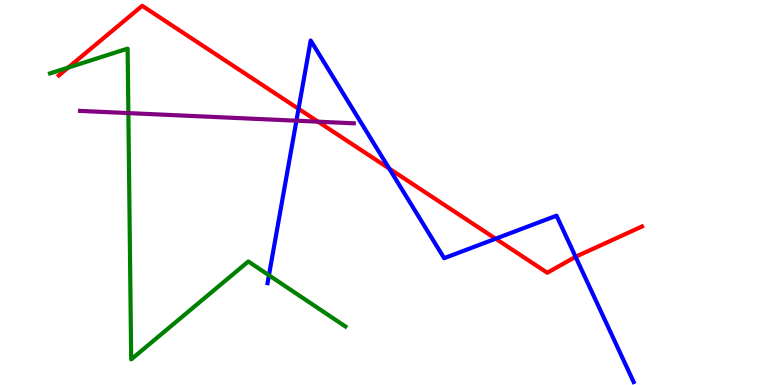[{'lines': ['blue', 'red'], 'intersections': [{'x': 3.85, 'y': 7.17}, {'x': 5.02, 'y': 5.62}, {'x': 6.4, 'y': 3.8}, {'x': 7.43, 'y': 3.33}]}, {'lines': ['green', 'red'], 'intersections': [{'x': 0.88, 'y': 8.24}]}, {'lines': ['purple', 'red'], 'intersections': [{'x': 4.1, 'y': 6.84}]}, {'lines': ['blue', 'green'], 'intersections': [{'x': 3.47, 'y': 2.85}]}, {'lines': ['blue', 'purple'], 'intersections': [{'x': 3.82, 'y': 6.86}]}, {'lines': ['green', 'purple'], 'intersections': [{'x': 1.66, 'y': 7.06}]}]